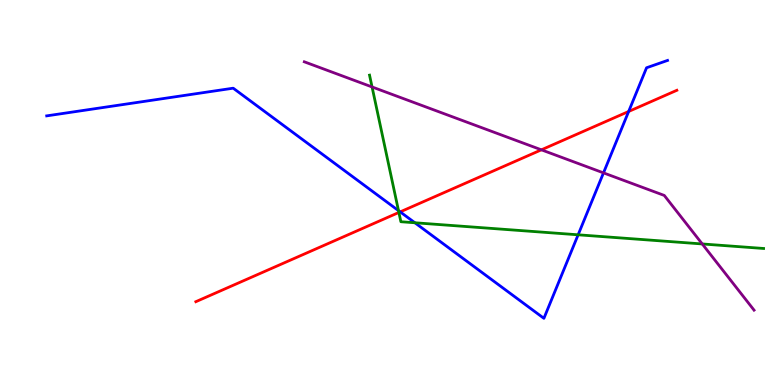[{'lines': ['blue', 'red'], 'intersections': [{'x': 5.16, 'y': 4.5}, {'x': 8.11, 'y': 7.1}]}, {'lines': ['green', 'red'], 'intersections': [{'x': 5.15, 'y': 4.48}]}, {'lines': ['purple', 'red'], 'intersections': [{'x': 6.99, 'y': 6.11}]}, {'lines': ['blue', 'green'], 'intersections': [{'x': 5.14, 'y': 4.53}, {'x': 5.35, 'y': 4.21}, {'x': 7.46, 'y': 3.9}]}, {'lines': ['blue', 'purple'], 'intersections': [{'x': 7.79, 'y': 5.51}]}, {'lines': ['green', 'purple'], 'intersections': [{'x': 4.8, 'y': 7.74}, {'x': 9.06, 'y': 3.66}]}]